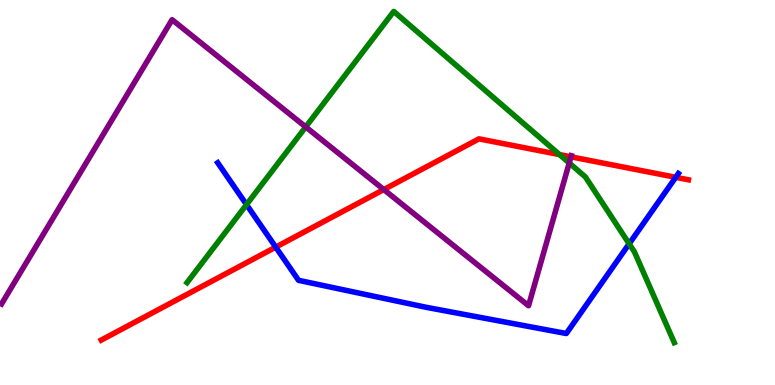[{'lines': ['blue', 'red'], 'intersections': [{'x': 3.56, 'y': 3.58}, {'x': 8.72, 'y': 5.39}]}, {'lines': ['green', 'red'], 'intersections': [{'x': 7.22, 'y': 5.98}]}, {'lines': ['purple', 'red'], 'intersections': [{'x': 4.95, 'y': 5.08}, {'x': 7.37, 'y': 5.93}]}, {'lines': ['blue', 'green'], 'intersections': [{'x': 3.18, 'y': 4.69}, {'x': 8.12, 'y': 3.67}]}, {'lines': ['blue', 'purple'], 'intersections': []}, {'lines': ['green', 'purple'], 'intersections': [{'x': 3.94, 'y': 6.7}, {'x': 7.34, 'y': 5.77}]}]